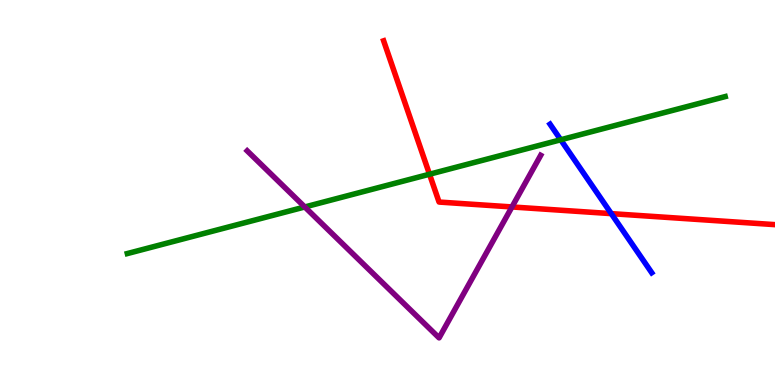[{'lines': ['blue', 'red'], 'intersections': [{'x': 7.89, 'y': 4.45}]}, {'lines': ['green', 'red'], 'intersections': [{'x': 5.54, 'y': 5.47}]}, {'lines': ['purple', 'red'], 'intersections': [{'x': 6.61, 'y': 4.62}]}, {'lines': ['blue', 'green'], 'intersections': [{'x': 7.23, 'y': 6.37}]}, {'lines': ['blue', 'purple'], 'intersections': []}, {'lines': ['green', 'purple'], 'intersections': [{'x': 3.93, 'y': 4.62}]}]